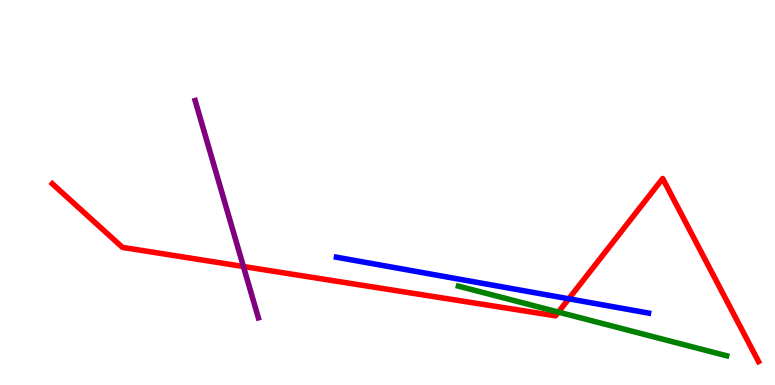[{'lines': ['blue', 'red'], 'intersections': [{'x': 7.34, 'y': 2.24}]}, {'lines': ['green', 'red'], 'intersections': [{'x': 7.2, 'y': 1.89}]}, {'lines': ['purple', 'red'], 'intersections': [{'x': 3.14, 'y': 3.08}]}, {'lines': ['blue', 'green'], 'intersections': []}, {'lines': ['blue', 'purple'], 'intersections': []}, {'lines': ['green', 'purple'], 'intersections': []}]